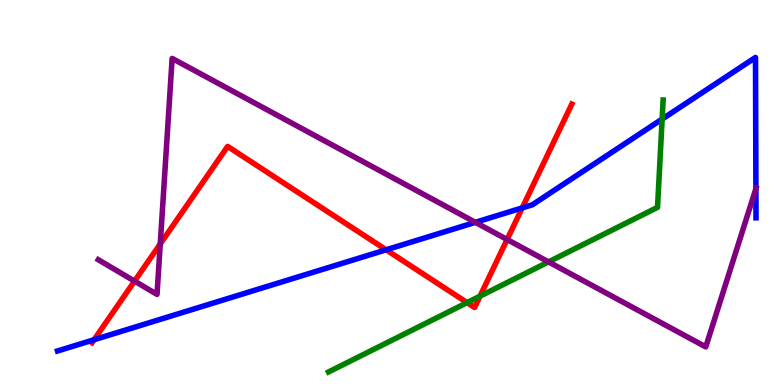[{'lines': ['blue', 'red'], 'intersections': [{'x': 1.21, 'y': 1.18}, {'x': 4.98, 'y': 3.51}, {'x': 6.74, 'y': 4.6}]}, {'lines': ['green', 'red'], 'intersections': [{'x': 6.03, 'y': 2.14}, {'x': 6.19, 'y': 2.31}]}, {'lines': ['purple', 'red'], 'intersections': [{'x': 1.74, 'y': 2.7}, {'x': 2.07, 'y': 3.66}, {'x': 6.54, 'y': 3.78}]}, {'lines': ['blue', 'green'], 'intersections': [{'x': 8.54, 'y': 6.91}]}, {'lines': ['blue', 'purple'], 'intersections': [{'x': 6.13, 'y': 4.23}, {'x': 9.75, 'y': 5.1}]}, {'lines': ['green', 'purple'], 'intersections': [{'x': 7.08, 'y': 3.2}]}]